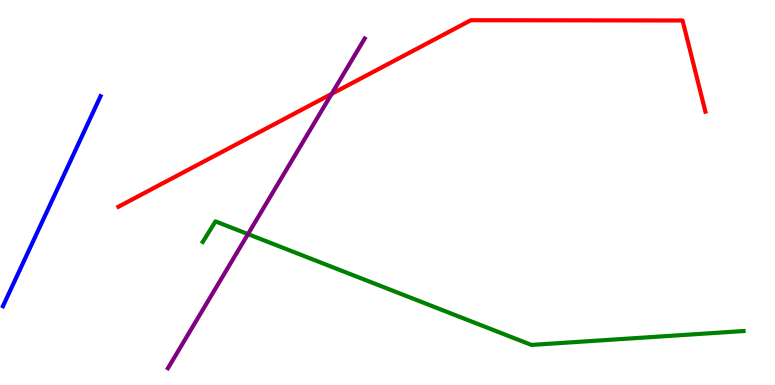[{'lines': ['blue', 'red'], 'intersections': []}, {'lines': ['green', 'red'], 'intersections': []}, {'lines': ['purple', 'red'], 'intersections': [{'x': 4.28, 'y': 7.56}]}, {'lines': ['blue', 'green'], 'intersections': []}, {'lines': ['blue', 'purple'], 'intersections': []}, {'lines': ['green', 'purple'], 'intersections': [{'x': 3.2, 'y': 3.92}]}]